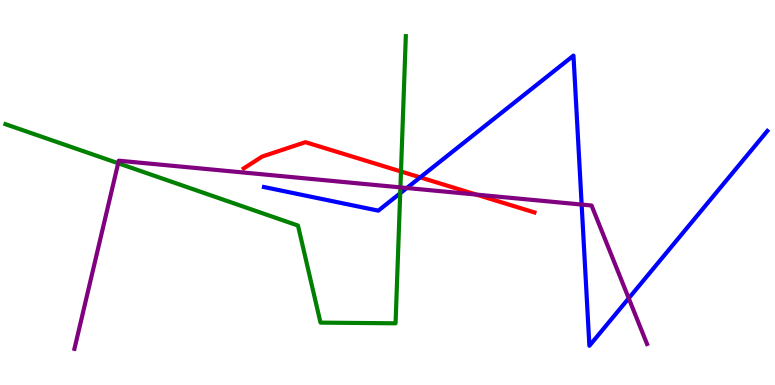[{'lines': ['blue', 'red'], 'intersections': [{'x': 5.42, 'y': 5.39}]}, {'lines': ['green', 'red'], 'intersections': [{'x': 5.17, 'y': 5.55}]}, {'lines': ['purple', 'red'], 'intersections': [{'x': 6.15, 'y': 4.95}]}, {'lines': ['blue', 'green'], 'intersections': [{'x': 5.16, 'y': 4.98}]}, {'lines': ['blue', 'purple'], 'intersections': [{'x': 5.25, 'y': 5.12}, {'x': 7.51, 'y': 4.69}, {'x': 8.11, 'y': 2.25}]}, {'lines': ['green', 'purple'], 'intersections': [{'x': 1.52, 'y': 5.76}, {'x': 5.17, 'y': 5.13}]}]